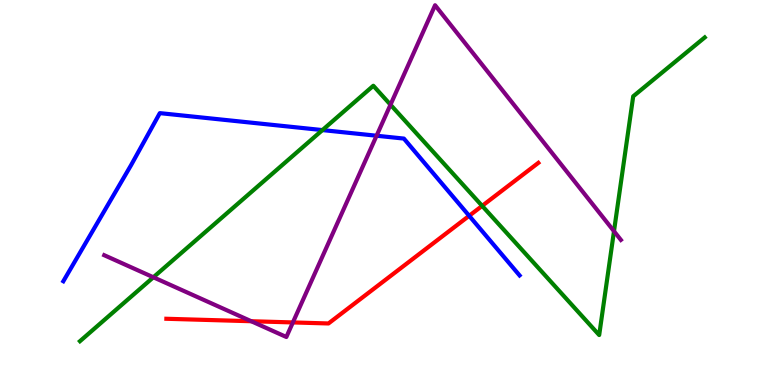[{'lines': ['blue', 'red'], 'intersections': [{'x': 6.05, 'y': 4.39}]}, {'lines': ['green', 'red'], 'intersections': [{'x': 6.22, 'y': 4.65}]}, {'lines': ['purple', 'red'], 'intersections': [{'x': 3.24, 'y': 1.66}, {'x': 3.78, 'y': 1.63}]}, {'lines': ['blue', 'green'], 'intersections': [{'x': 4.16, 'y': 6.62}]}, {'lines': ['blue', 'purple'], 'intersections': [{'x': 4.86, 'y': 6.47}]}, {'lines': ['green', 'purple'], 'intersections': [{'x': 1.98, 'y': 2.8}, {'x': 5.04, 'y': 7.28}, {'x': 7.92, 'y': 3.99}]}]